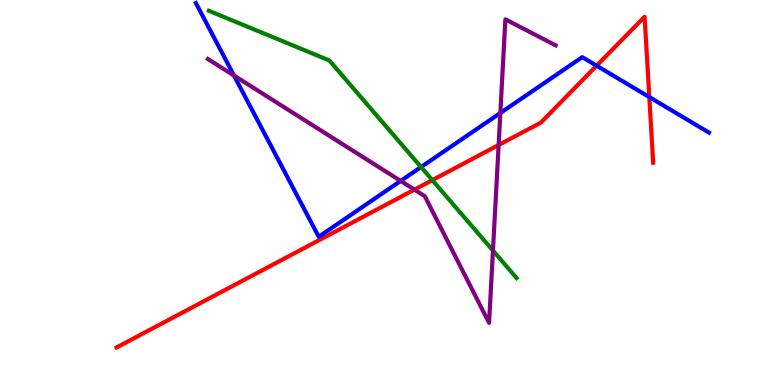[{'lines': ['blue', 'red'], 'intersections': [{'x': 7.7, 'y': 8.29}, {'x': 8.38, 'y': 7.48}]}, {'lines': ['green', 'red'], 'intersections': [{'x': 5.58, 'y': 5.32}]}, {'lines': ['purple', 'red'], 'intersections': [{'x': 5.35, 'y': 5.07}, {'x': 6.43, 'y': 6.23}]}, {'lines': ['blue', 'green'], 'intersections': [{'x': 5.43, 'y': 5.66}]}, {'lines': ['blue', 'purple'], 'intersections': [{'x': 3.02, 'y': 8.04}, {'x': 5.17, 'y': 5.3}, {'x': 6.46, 'y': 7.07}]}, {'lines': ['green', 'purple'], 'intersections': [{'x': 6.36, 'y': 3.49}]}]